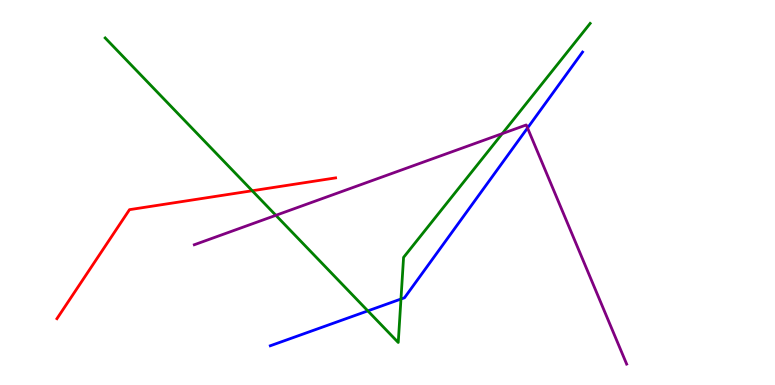[{'lines': ['blue', 'red'], 'intersections': []}, {'lines': ['green', 'red'], 'intersections': [{'x': 3.25, 'y': 5.05}]}, {'lines': ['purple', 'red'], 'intersections': []}, {'lines': ['blue', 'green'], 'intersections': [{'x': 4.75, 'y': 1.93}, {'x': 5.17, 'y': 2.23}]}, {'lines': ['blue', 'purple'], 'intersections': [{'x': 6.81, 'y': 6.68}]}, {'lines': ['green', 'purple'], 'intersections': [{'x': 3.56, 'y': 4.41}, {'x': 6.48, 'y': 6.53}]}]